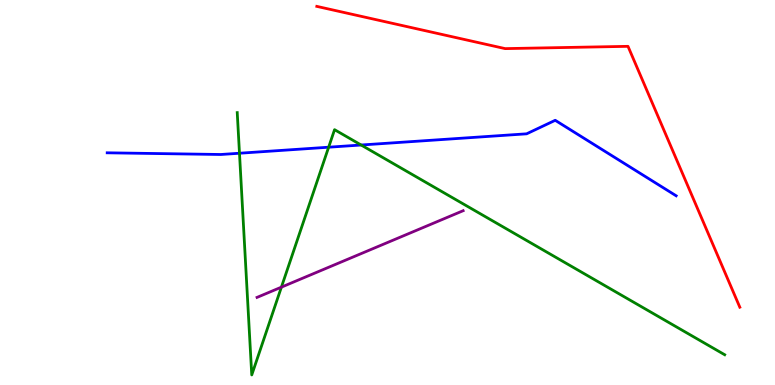[{'lines': ['blue', 'red'], 'intersections': []}, {'lines': ['green', 'red'], 'intersections': []}, {'lines': ['purple', 'red'], 'intersections': []}, {'lines': ['blue', 'green'], 'intersections': [{'x': 3.09, 'y': 6.02}, {'x': 4.24, 'y': 6.18}, {'x': 4.66, 'y': 6.23}]}, {'lines': ['blue', 'purple'], 'intersections': []}, {'lines': ['green', 'purple'], 'intersections': [{'x': 3.63, 'y': 2.54}]}]